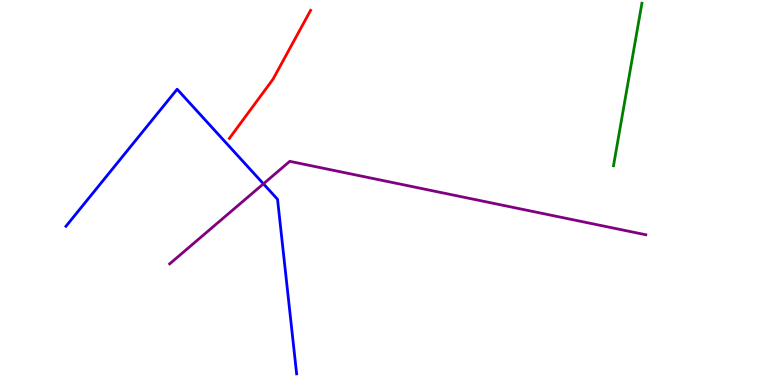[{'lines': ['blue', 'red'], 'intersections': []}, {'lines': ['green', 'red'], 'intersections': []}, {'lines': ['purple', 'red'], 'intersections': []}, {'lines': ['blue', 'green'], 'intersections': []}, {'lines': ['blue', 'purple'], 'intersections': [{'x': 3.4, 'y': 5.23}]}, {'lines': ['green', 'purple'], 'intersections': []}]